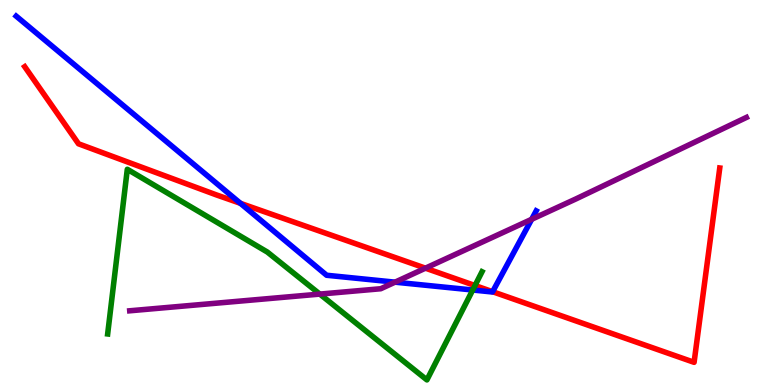[{'lines': ['blue', 'red'], 'intersections': [{'x': 3.1, 'y': 4.72}, {'x': 6.36, 'y': 2.42}]}, {'lines': ['green', 'red'], 'intersections': [{'x': 6.13, 'y': 2.58}]}, {'lines': ['purple', 'red'], 'intersections': [{'x': 5.49, 'y': 3.03}]}, {'lines': ['blue', 'green'], 'intersections': [{'x': 6.1, 'y': 2.47}]}, {'lines': ['blue', 'purple'], 'intersections': [{'x': 5.1, 'y': 2.67}, {'x': 6.86, 'y': 4.3}]}, {'lines': ['green', 'purple'], 'intersections': [{'x': 4.13, 'y': 2.36}]}]